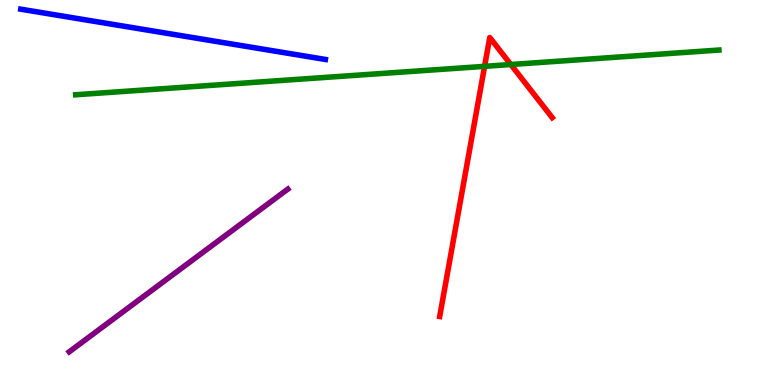[{'lines': ['blue', 'red'], 'intersections': []}, {'lines': ['green', 'red'], 'intersections': [{'x': 6.25, 'y': 8.28}, {'x': 6.59, 'y': 8.32}]}, {'lines': ['purple', 'red'], 'intersections': []}, {'lines': ['blue', 'green'], 'intersections': []}, {'lines': ['blue', 'purple'], 'intersections': []}, {'lines': ['green', 'purple'], 'intersections': []}]